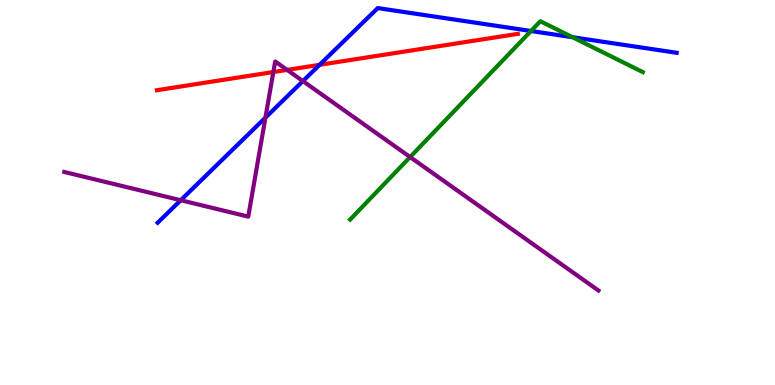[{'lines': ['blue', 'red'], 'intersections': [{'x': 4.12, 'y': 8.32}]}, {'lines': ['green', 'red'], 'intersections': []}, {'lines': ['purple', 'red'], 'intersections': [{'x': 3.53, 'y': 8.13}, {'x': 3.7, 'y': 8.18}]}, {'lines': ['blue', 'green'], 'intersections': [{'x': 6.85, 'y': 9.19}, {'x': 7.39, 'y': 9.03}]}, {'lines': ['blue', 'purple'], 'intersections': [{'x': 2.33, 'y': 4.8}, {'x': 3.42, 'y': 6.94}, {'x': 3.91, 'y': 7.89}]}, {'lines': ['green', 'purple'], 'intersections': [{'x': 5.29, 'y': 5.92}]}]